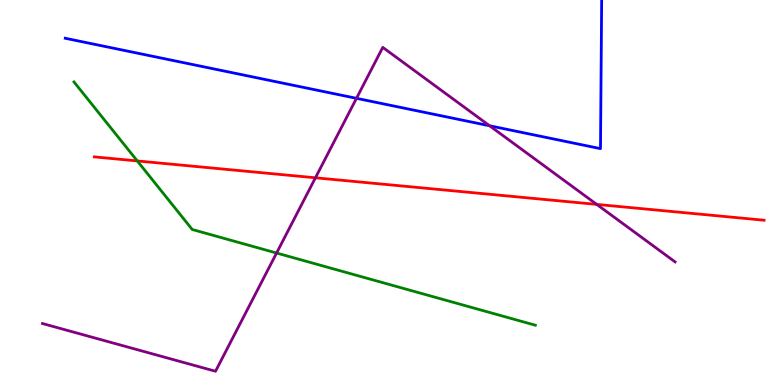[{'lines': ['blue', 'red'], 'intersections': []}, {'lines': ['green', 'red'], 'intersections': [{'x': 1.77, 'y': 5.82}]}, {'lines': ['purple', 'red'], 'intersections': [{'x': 4.07, 'y': 5.38}, {'x': 7.7, 'y': 4.69}]}, {'lines': ['blue', 'green'], 'intersections': []}, {'lines': ['blue', 'purple'], 'intersections': [{'x': 4.6, 'y': 7.45}, {'x': 6.32, 'y': 6.73}]}, {'lines': ['green', 'purple'], 'intersections': [{'x': 3.57, 'y': 3.43}]}]